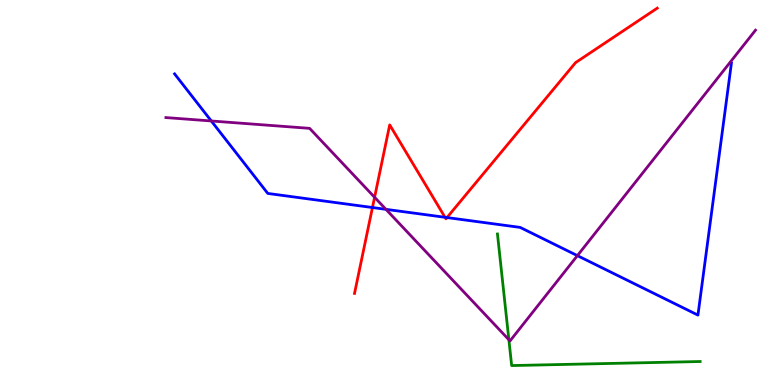[{'lines': ['blue', 'red'], 'intersections': [{'x': 4.81, 'y': 4.61}, {'x': 5.74, 'y': 4.36}, {'x': 5.77, 'y': 4.35}]}, {'lines': ['green', 'red'], 'intersections': []}, {'lines': ['purple', 'red'], 'intersections': [{'x': 4.83, 'y': 4.88}]}, {'lines': ['blue', 'green'], 'intersections': []}, {'lines': ['blue', 'purple'], 'intersections': [{'x': 2.73, 'y': 6.86}, {'x': 4.98, 'y': 4.56}, {'x': 7.45, 'y': 3.36}]}, {'lines': ['green', 'purple'], 'intersections': [{'x': 6.57, 'y': 1.18}]}]